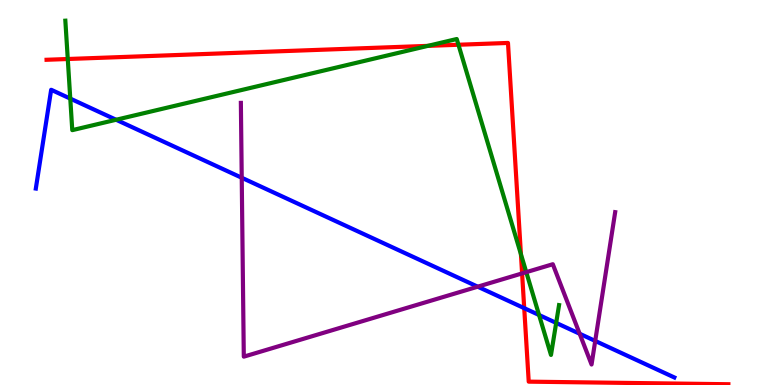[{'lines': ['blue', 'red'], 'intersections': [{'x': 6.76, 'y': 2.0}]}, {'lines': ['green', 'red'], 'intersections': [{'x': 0.874, 'y': 8.47}, {'x': 5.52, 'y': 8.81}, {'x': 5.92, 'y': 8.84}, {'x': 6.72, 'y': 3.4}]}, {'lines': ['purple', 'red'], 'intersections': [{'x': 6.74, 'y': 2.9}]}, {'lines': ['blue', 'green'], 'intersections': [{'x': 0.907, 'y': 7.44}, {'x': 1.5, 'y': 6.89}, {'x': 6.96, 'y': 1.82}, {'x': 7.18, 'y': 1.61}]}, {'lines': ['blue', 'purple'], 'intersections': [{'x': 3.12, 'y': 5.38}, {'x': 6.16, 'y': 2.55}, {'x': 7.48, 'y': 1.33}, {'x': 7.68, 'y': 1.14}]}, {'lines': ['green', 'purple'], 'intersections': [{'x': 6.79, 'y': 2.93}]}]